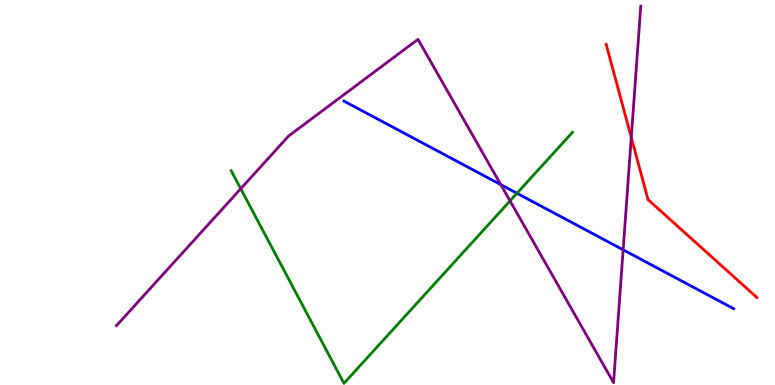[{'lines': ['blue', 'red'], 'intersections': []}, {'lines': ['green', 'red'], 'intersections': []}, {'lines': ['purple', 'red'], 'intersections': [{'x': 8.15, 'y': 6.43}]}, {'lines': ['blue', 'green'], 'intersections': [{'x': 6.67, 'y': 4.98}]}, {'lines': ['blue', 'purple'], 'intersections': [{'x': 6.46, 'y': 5.2}, {'x': 8.04, 'y': 3.51}]}, {'lines': ['green', 'purple'], 'intersections': [{'x': 3.11, 'y': 5.1}, {'x': 6.58, 'y': 4.78}]}]